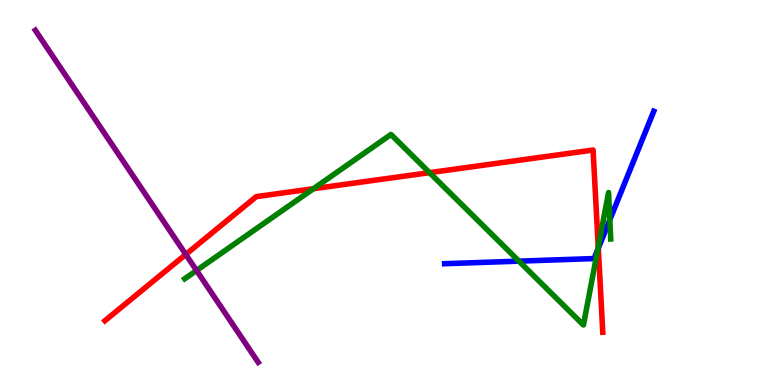[{'lines': ['blue', 'red'], 'intersections': [{'x': 7.72, 'y': 3.55}]}, {'lines': ['green', 'red'], 'intersections': [{'x': 4.04, 'y': 5.1}, {'x': 5.54, 'y': 5.52}, {'x': 7.72, 'y': 3.58}]}, {'lines': ['purple', 'red'], 'intersections': [{'x': 2.4, 'y': 3.39}]}, {'lines': ['blue', 'green'], 'intersections': [{'x': 6.7, 'y': 3.22}, {'x': 7.71, 'y': 3.52}, {'x': 7.87, 'y': 4.29}]}, {'lines': ['blue', 'purple'], 'intersections': []}, {'lines': ['green', 'purple'], 'intersections': [{'x': 2.54, 'y': 2.97}]}]